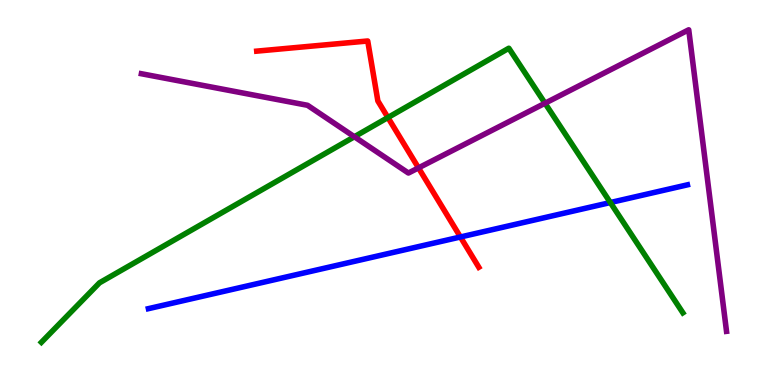[{'lines': ['blue', 'red'], 'intersections': [{'x': 5.94, 'y': 3.84}]}, {'lines': ['green', 'red'], 'intersections': [{'x': 5.01, 'y': 6.95}]}, {'lines': ['purple', 'red'], 'intersections': [{'x': 5.4, 'y': 5.64}]}, {'lines': ['blue', 'green'], 'intersections': [{'x': 7.88, 'y': 4.74}]}, {'lines': ['blue', 'purple'], 'intersections': []}, {'lines': ['green', 'purple'], 'intersections': [{'x': 4.57, 'y': 6.45}, {'x': 7.03, 'y': 7.32}]}]